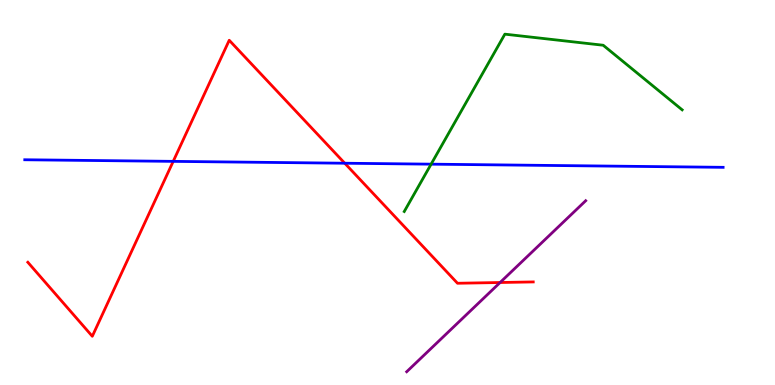[{'lines': ['blue', 'red'], 'intersections': [{'x': 2.23, 'y': 5.81}, {'x': 4.45, 'y': 5.76}]}, {'lines': ['green', 'red'], 'intersections': []}, {'lines': ['purple', 'red'], 'intersections': [{'x': 6.45, 'y': 2.66}]}, {'lines': ['blue', 'green'], 'intersections': [{'x': 5.56, 'y': 5.74}]}, {'lines': ['blue', 'purple'], 'intersections': []}, {'lines': ['green', 'purple'], 'intersections': []}]